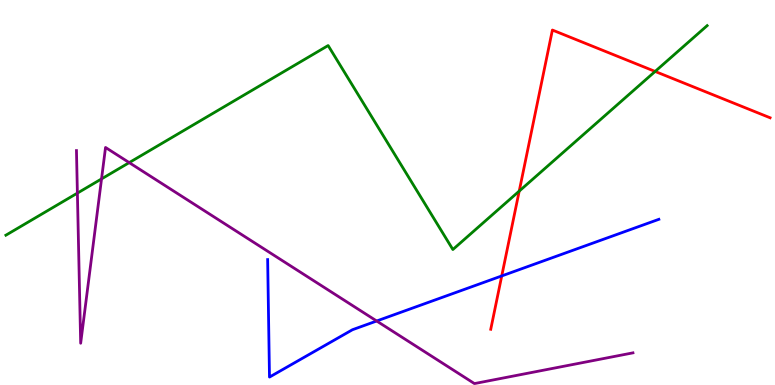[{'lines': ['blue', 'red'], 'intersections': [{'x': 6.47, 'y': 2.83}]}, {'lines': ['green', 'red'], 'intersections': [{'x': 6.7, 'y': 5.04}, {'x': 8.45, 'y': 8.14}]}, {'lines': ['purple', 'red'], 'intersections': []}, {'lines': ['blue', 'green'], 'intersections': []}, {'lines': ['blue', 'purple'], 'intersections': [{'x': 4.86, 'y': 1.66}]}, {'lines': ['green', 'purple'], 'intersections': [{'x': 0.999, 'y': 4.98}, {'x': 1.31, 'y': 5.35}, {'x': 1.67, 'y': 5.78}]}]